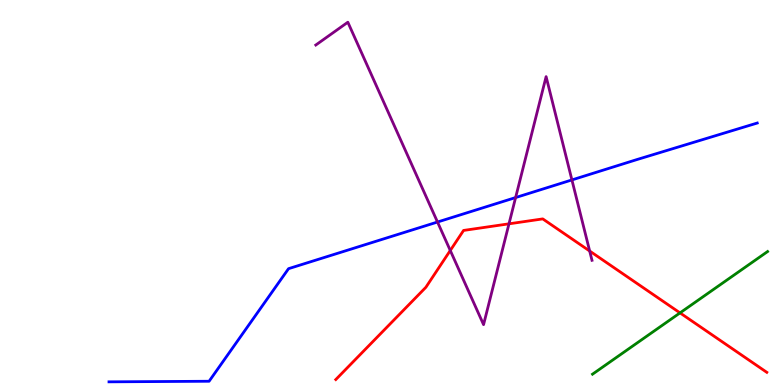[{'lines': ['blue', 'red'], 'intersections': []}, {'lines': ['green', 'red'], 'intersections': [{'x': 8.77, 'y': 1.87}]}, {'lines': ['purple', 'red'], 'intersections': [{'x': 5.81, 'y': 3.49}, {'x': 6.57, 'y': 4.19}, {'x': 7.61, 'y': 3.48}]}, {'lines': ['blue', 'green'], 'intersections': []}, {'lines': ['blue', 'purple'], 'intersections': [{'x': 5.65, 'y': 4.23}, {'x': 6.65, 'y': 4.87}, {'x': 7.38, 'y': 5.33}]}, {'lines': ['green', 'purple'], 'intersections': []}]